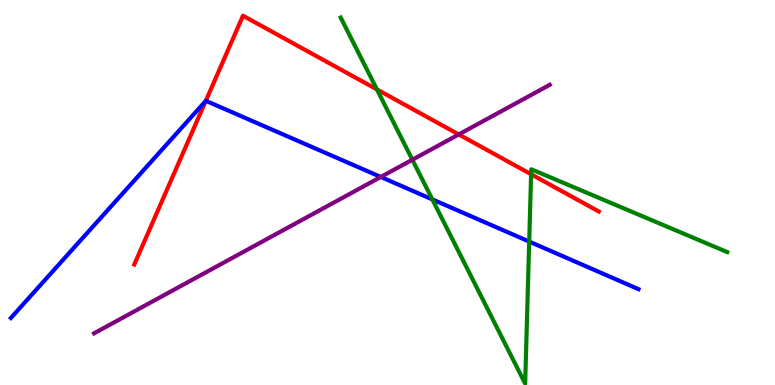[{'lines': ['blue', 'red'], 'intersections': [{'x': 2.66, 'y': 7.38}]}, {'lines': ['green', 'red'], 'intersections': [{'x': 4.86, 'y': 7.68}, {'x': 6.85, 'y': 5.47}]}, {'lines': ['purple', 'red'], 'intersections': [{'x': 5.92, 'y': 6.51}]}, {'lines': ['blue', 'green'], 'intersections': [{'x': 5.58, 'y': 4.82}, {'x': 6.83, 'y': 3.73}]}, {'lines': ['blue', 'purple'], 'intersections': [{'x': 4.91, 'y': 5.4}]}, {'lines': ['green', 'purple'], 'intersections': [{'x': 5.32, 'y': 5.85}]}]